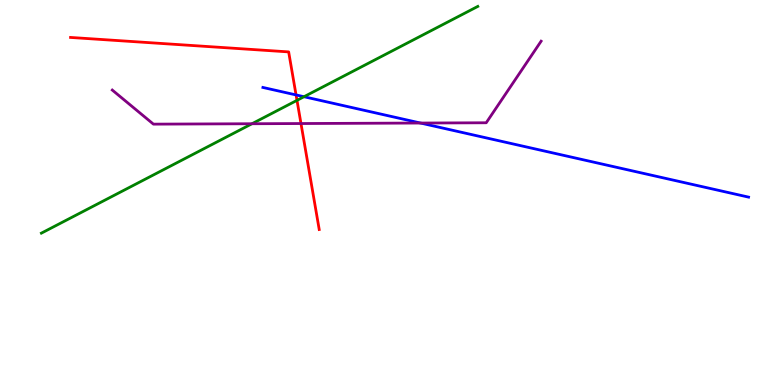[{'lines': ['blue', 'red'], 'intersections': [{'x': 3.82, 'y': 7.53}]}, {'lines': ['green', 'red'], 'intersections': [{'x': 3.83, 'y': 7.39}]}, {'lines': ['purple', 'red'], 'intersections': [{'x': 3.88, 'y': 6.79}]}, {'lines': ['blue', 'green'], 'intersections': [{'x': 3.92, 'y': 7.49}]}, {'lines': ['blue', 'purple'], 'intersections': [{'x': 5.43, 'y': 6.8}]}, {'lines': ['green', 'purple'], 'intersections': [{'x': 3.25, 'y': 6.79}]}]